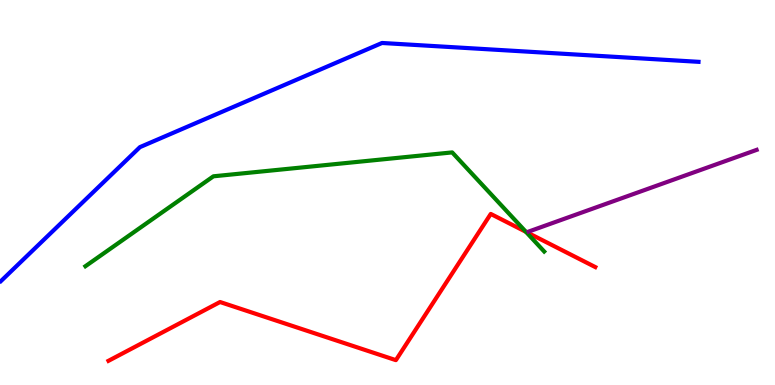[{'lines': ['blue', 'red'], 'intersections': []}, {'lines': ['green', 'red'], 'intersections': [{'x': 6.79, 'y': 3.98}]}, {'lines': ['purple', 'red'], 'intersections': []}, {'lines': ['blue', 'green'], 'intersections': []}, {'lines': ['blue', 'purple'], 'intersections': []}, {'lines': ['green', 'purple'], 'intersections': []}]